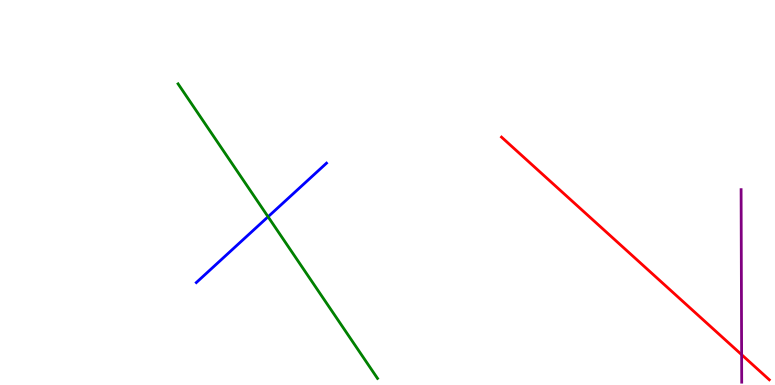[{'lines': ['blue', 'red'], 'intersections': []}, {'lines': ['green', 'red'], 'intersections': []}, {'lines': ['purple', 'red'], 'intersections': [{'x': 9.57, 'y': 0.788}]}, {'lines': ['blue', 'green'], 'intersections': [{'x': 3.46, 'y': 4.37}]}, {'lines': ['blue', 'purple'], 'intersections': []}, {'lines': ['green', 'purple'], 'intersections': []}]